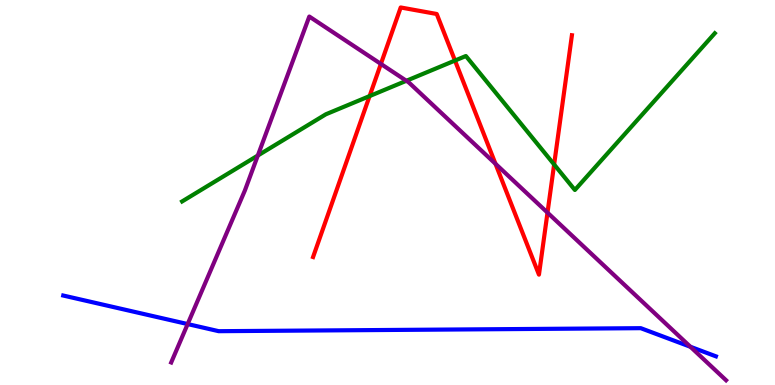[{'lines': ['blue', 'red'], 'intersections': []}, {'lines': ['green', 'red'], 'intersections': [{'x': 4.77, 'y': 7.5}, {'x': 5.87, 'y': 8.43}, {'x': 7.15, 'y': 5.73}]}, {'lines': ['purple', 'red'], 'intersections': [{'x': 4.91, 'y': 8.34}, {'x': 6.39, 'y': 5.75}, {'x': 7.06, 'y': 4.48}]}, {'lines': ['blue', 'green'], 'intersections': []}, {'lines': ['blue', 'purple'], 'intersections': [{'x': 2.42, 'y': 1.58}, {'x': 8.91, 'y': 0.993}]}, {'lines': ['green', 'purple'], 'intersections': [{'x': 3.33, 'y': 5.96}, {'x': 5.24, 'y': 7.9}]}]